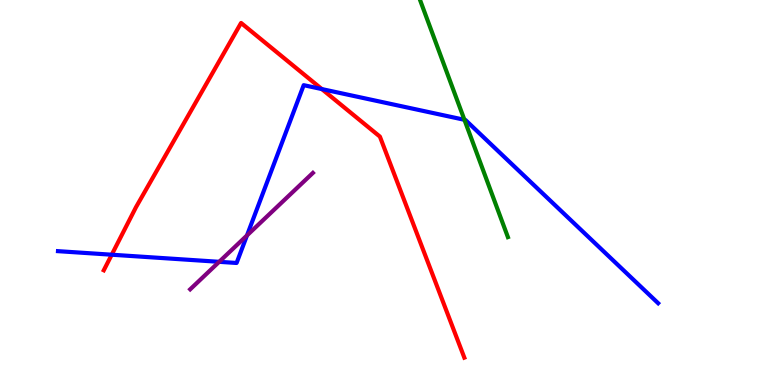[{'lines': ['blue', 'red'], 'intersections': [{'x': 1.44, 'y': 3.38}, {'x': 4.15, 'y': 7.69}]}, {'lines': ['green', 'red'], 'intersections': []}, {'lines': ['purple', 'red'], 'intersections': []}, {'lines': ['blue', 'green'], 'intersections': [{'x': 5.99, 'y': 6.89}]}, {'lines': ['blue', 'purple'], 'intersections': [{'x': 2.83, 'y': 3.2}, {'x': 3.19, 'y': 3.88}]}, {'lines': ['green', 'purple'], 'intersections': []}]